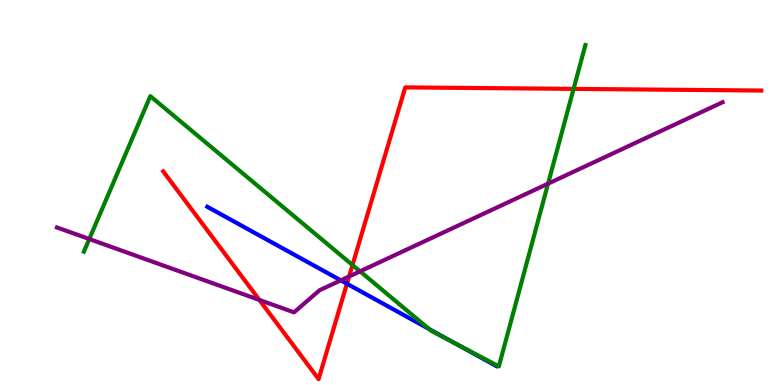[{'lines': ['blue', 'red'], 'intersections': [{'x': 4.48, 'y': 2.63}]}, {'lines': ['green', 'red'], 'intersections': [{'x': 4.55, 'y': 3.12}, {'x': 7.4, 'y': 7.69}]}, {'lines': ['purple', 'red'], 'intersections': [{'x': 3.35, 'y': 2.21}, {'x': 4.5, 'y': 2.82}]}, {'lines': ['blue', 'green'], 'intersections': [{'x': 5.54, 'y': 1.45}, {'x': 5.88, 'y': 1.08}]}, {'lines': ['blue', 'purple'], 'intersections': [{'x': 4.4, 'y': 2.72}]}, {'lines': ['green', 'purple'], 'intersections': [{'x': 1.15, 'y': 3.79}, {'x': 4.65, 'y': 2.95}, {'x': 7.07, 'y': 5.23}]}]